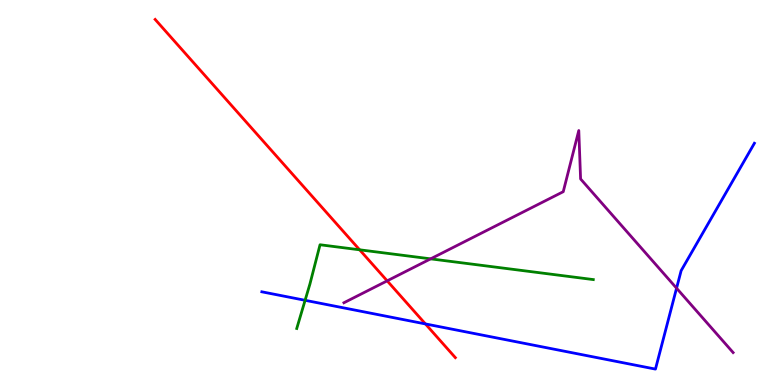[{'lines': ['blue', 'red'], 'intersections': [{'x': 5.49, 'y': 1.59}]}, {'lines': ['green', 'red'], 'intersections': [{'x': 4.64, 'y': 3.51}]}, {'lines': ['purple', 'red'], 'intersections': [{'x': 5.0, 'y': 2.71}]}, {'lines': ['blue', 'green'], 'intersections': [{'x': 3.94, 'y': 2.2}]}, {'lines': ['blue', 'purple'], 'intersections': [{'x': 8.73, 'y': 2.51}]}, {'lines': ['green', 'purple'], 'intersections': [{'x': 5.56, 'y': 3.28}]}]